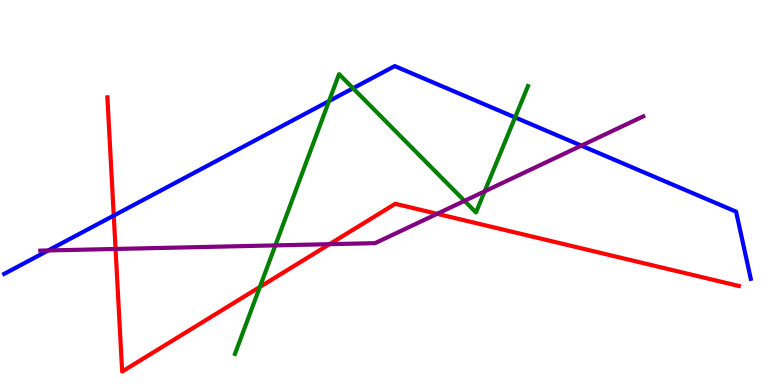[{'lines': ['blue', 'red'], 'intersections': [{'x': 1.47, 'y': 4.4}]}, {'lines': ['green', 'red'], 'intersections': [{'x': 3.35, 'y': 2.55}]}, {'lines': ['purple', 'red'], 'intersections': [{'x': 1.49, 'y': 3.53}, {'x': 4.25, 'y': 3.66}, {'x': 5.64, 'y': 4.45}]}, {'lines': ['blue', 'green'], 'intersections': [{'x': 4.25, 'y': 7.37}, {'x': 4.56, 'y': 7.71}, {'x': 6.65, 'y': 6.95}]}, {'lines': ['blue', 'purple'], 'intersections': [{'x': 0.622, 'y': 3.49}, {'x': 7.5, 'y': 6.22}]}, {'lines': ['green', 'purple'], 'intersections': [{'x': 3.55, 'y': 3.63}, {'x': 5.99, 'y': 4.78}, {'x': 6.25, 'y': 5.03}]}]